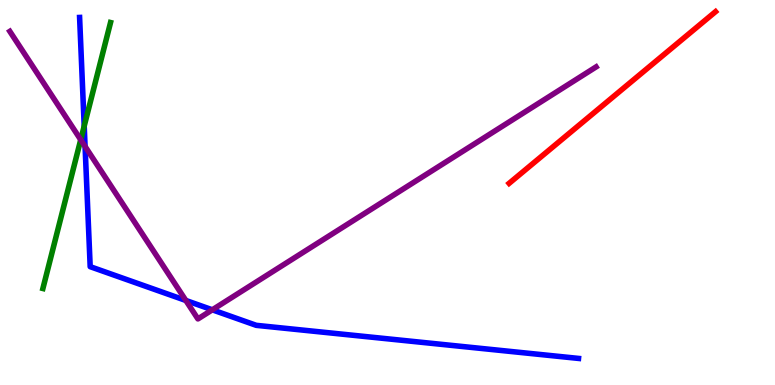[{'lines': ['blue', 'red'], 'intersections': []}, {'lines': ['green', 'red'], 'intersections': []}, {'lines': ['purple', 'red'], 'intersections': []}, {'lines': ['blue', 'green'], 'intersections': [{'x': 1.09, 'y': 6.73}]}, {'lines': ['blue', 'purple'], 'intersections': [{'x': 1.1, 'y': 6.2}, {'x': 2.4, 'y': 2.2}, {'x': 2.74, 'y': 1.95}]}, {'lines': ['green', 'purple'], 'intersections': [{'x': 1.04, 'y': 6.37}]}]